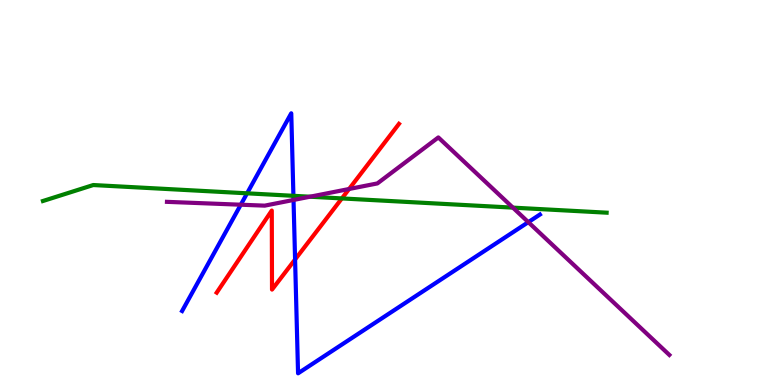[{'lines': ['blue', 'red'], 'intersections': [{'x': 3.81, 'y': 3.26}]}, {'lines': ['green', 'red'], 'intersections': [{'x': 4.41, 'y': 4.85}]}, {'lines': ['purple', 'red'], 'intersections': [{'x': 4.5, 'y': 5.09}]}, {'lines': ['blue', 'green'], 'intersections': [{'x': 3.19, 'y': 4.98}, {'x': 3.79, 'y': 4.91}]}, {'lines': ['blue', 'purple'], 'intersections': [{'x': 3.11, 'y': 4.68}, {'x': 3.79, 'y': 4.81}, {'x': 6.82, 'y': 4.23}]}, {'lines': ['green', 'purple'], 'intersections': [{'x': 4.0, 'y': 4.89}, {'x': 6.62, 'y': 4.61}]}]